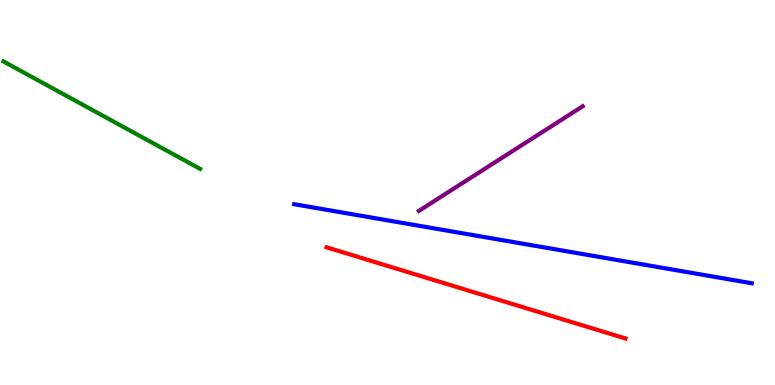[{'lines': ['blue', 'red'], 'intersections': []}, {'lines': ['green', 'red'], 'intersections': []}, {'lines': ['purple', 'red'], 'intersections': []}, {'lines': ['blue', 'green'], 'intersections': []}, {'lines': ['blue', 'purple'], 'intersections': []}, {'lines': ['green', 'purple'], 'intersections': []}]